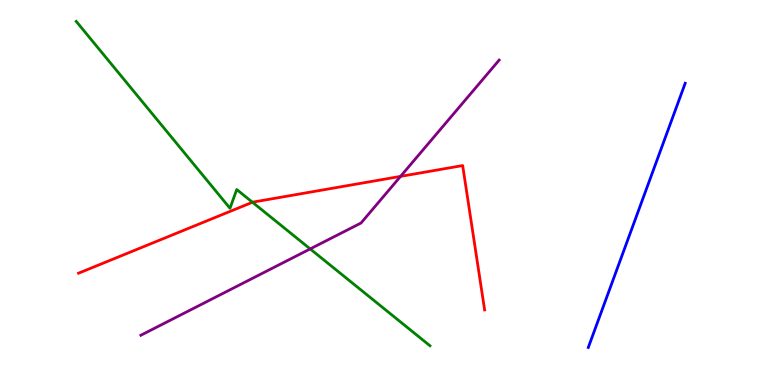[{'lines': ['blue', 'red'], 'intersections': []}, {'lines': ['green', 'red'], 'intersections': [{'x': 3.26, 'y': 4.75}]}, {'lines': ['purple', 'red'], 'intersections': [{'x': 5.17, 'y': 5.42}]}, {'lines': ['blue', 'green'], 'intersections': []}, {'lines': ['blue', 'purple'], 'intersections': []}, {'lines': ['green', 'purple'], 'intersections': [{'x': 4.0, 'y': 3.53}]}]